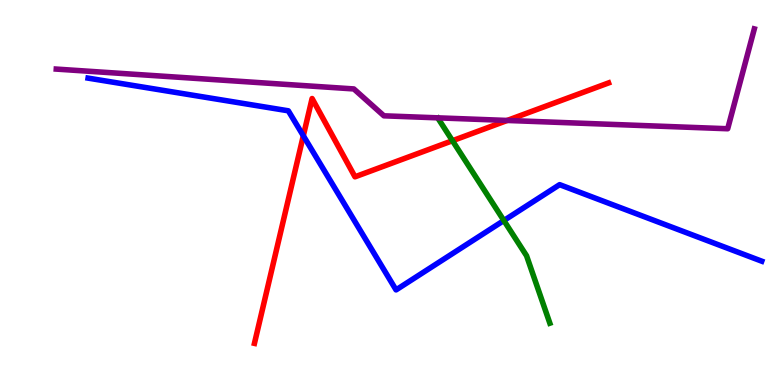[{'lines': ['blue', 'red'], 'intersections': [{'x': 3.91, 'y': 6.47}]}, {'lines': ['green', 'red'], 'intersections': [{'x': 5.84, 'y': 6.34}]}, {'lines': ['purple', 'red'], 'intersections': [{'x': 6.54, 'y': 6.87}]}, {'lines': ['blue', 'green'], 'intersections': [{'x': 6.5, 'y': 4.27}]}, {'lines': ['blue', 'purple'], 'intersections': []}, {'lines': ['green', 'purple'], 'intersections': []}]